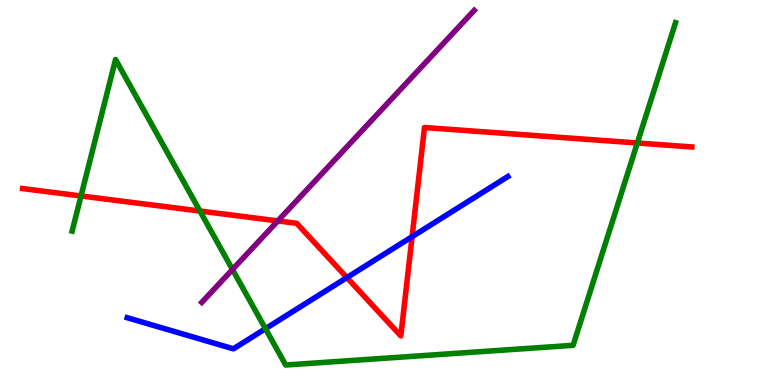[{'lines': ['blue', 'red'], 'intersections': [{'x': 4.48, 'y': 2.79}, {'x': 5.32, 'y': 3.85}]}, {'lines': ['green', 'red'], 'intersections': [{'x': 1.05, 'y': 4.91}, {'x': 2.58, 'y': 4.52}, {'x': 8.22, 'y': 6.29}]}, {'lines': ['purple', 'red'], 'intersections': [{'x': 3.58, 'y': 4.26}]}, {'lines': ['blue', 'green'], 'intersections': [{'x': 3.43, 'y': 1.46}]}, {'lines': ['blue', 'purple'], 'intersections': []}, {'lines': ['green', 'purple'], 'intersections': [{'x': 3.0, 'y': 3.0}]}]